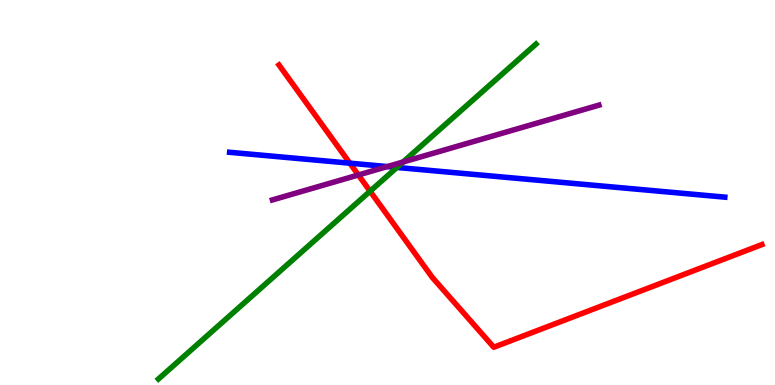[{'lines': ['blue', 'red'], 'intersections': [{'x': 4.51, 'y': 5.76}]}, {'lines': ['green', 'red'], 'intersections': [{'x': 4.78, 'y': 5.03}]}, {'lines': ['purple', 'red'], 'intersections': [{'x': 4.62, 'y': 5.46}]}, {'lines': ['blue', 'green'], 'intersections': [{'x': 5.12, 'y': 5.65}]}, {'lines': ['blue', 'purple'], 'intersections': [{'x': 5.0, 'y': 5.67}]}, {'lines': ['green', 'purple'], 'intersections': [{'x': 5.2, 'y': 5.79}]}]